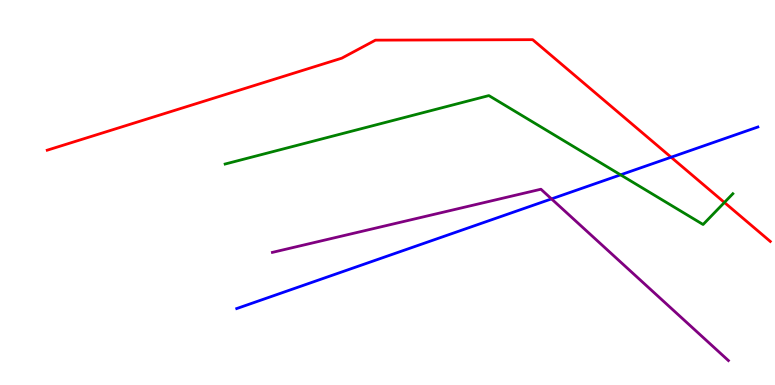[{'lines': ['blue', 'red'], 'intersections': [{'x': 8.66, 'y': 5.92}]}, {'lines': ['green', 'red'], 'intersections': [{'x': 9.35, 'y': 4.74}]}, {'lines': ['purple', 'red'], 'intersections': []}, {'lines': ['blue', 'green'], 'intersections': [{'x': 8.01, 'y': 5.46}]}, {'lines': ['blue', 'purple'], 'intersections': [{'x': 7.12, 'y': 4.83}]}, {'lines': ['green', 'purple'], 'intersections': []}]